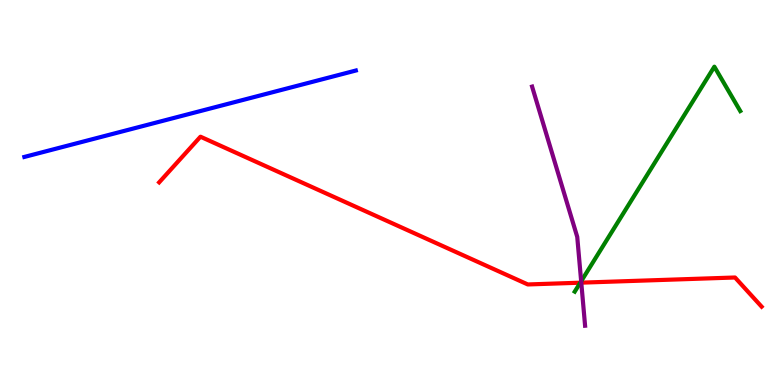[{'lines': ['blue', 'red'], 'intersections': []}, {'lines': ['green', 'red'], 'intersections': [{'x': 7.49, 'y': 2.66}]}, {'lines': ['purple', 'red'], 'intersections': [{'x': 7.5, 'y': 2.66}]}, {'lines': ['blue', 'green'], 'intersections': []}, {'lines': ['blue', 'purple'], 'intersections': []}, {'lines': ['green', 'purple'], 'intersections': [{'x': 7.5, 'y': 2.69}]}]